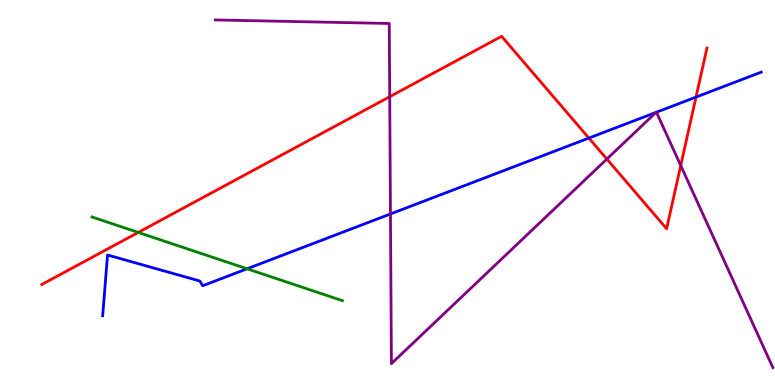[{'lines': ['blue', 'red'], 'intersections': [{'x': 7.6, 'y': 6.41}, {'x': 8.98, 'y': 7.48}]}, {'lines': ['green', 'red'], 'intersections': [{'x': 1.78, 'y': 3.96}]}, {'lines': ['purple', 'red'], 'intersections': [{'x': 5.03, 'y': 7.49}, {'x': 7.83, 'y': 5.87}, {'x': 8.78, 'y': 5.7}]}, {'lines': ['blue', 'green'], 'intersections': [{'x': 3.19, 'y': 3.02}]}, {'lines': ['blue', 'purple'], 'intersections': [{'x': 5.04, 'y': 4.44}, {'x': 8.46, 'y': 7.08}, {'x': 8.47, 'y': 7.08}]}, {'lines': ['green', 'purple'], 'intersections': []}]